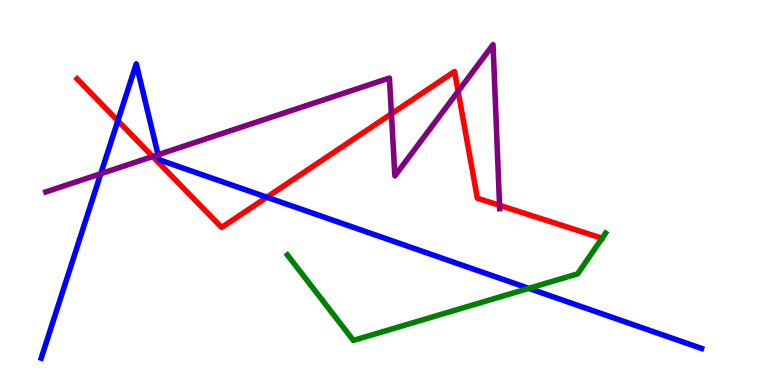[{'lines': ['blue', 'red'], 'intersections': [{'x': 1.52, 'y': 6.86}, {'x': 3.44, 'y': 4.88}]}, {'lines': ['green', 'red'], 'intersections': [{'x': 7.77, 'y': 3.81}]}, {'lines': ['purple', 'red'], 'intersections': [{'x': 1.97, 'y': 5.93}, {'x': 5.05, 'y': 7.04}, {'x': 5.91, 'y': 7.63}, {'x': 6.45, 'y': 4.67}]}, {'lines': ['blue', 'green'], 'intersections': [{'x': 6.82, 'y': 2.51}]}, {'lines': ['blue', 'purple'], 'intersections': [{'x': 1.3, 'y': 5.49}, {'x': 2.04, 'y': 5.98}]}, {'lines': ['green', 'purple'], 'intersections': []}]